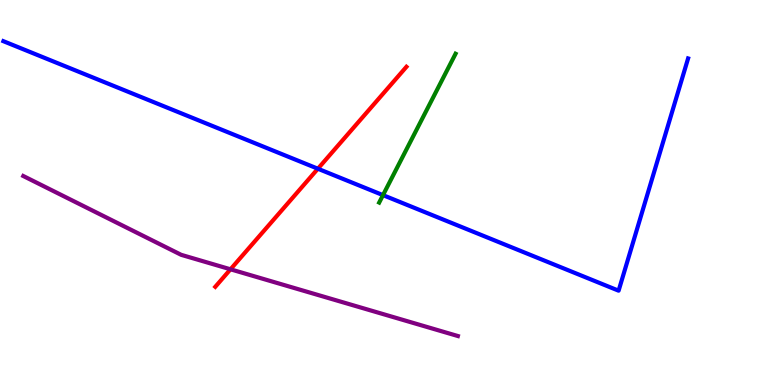[{'lines': ['blue', 'red'], 'intersections': [{'x': 4.1, 'y': 5.62}]}, {'lines': ['green', 'red'], 'intersections': []}, {'lines': ['purple', 'red'], 'intersections': [{'x': 2.97, 'y': 3.01}]}, {'lines': ['blue', 'green'], 'intersections': [{'x': 4.94, 'y': 4.93}]}, {'lines': ['blue', 'purple'], 'intersections': []}, {'lines': ['green', 'purple'], 'intersections': []}]